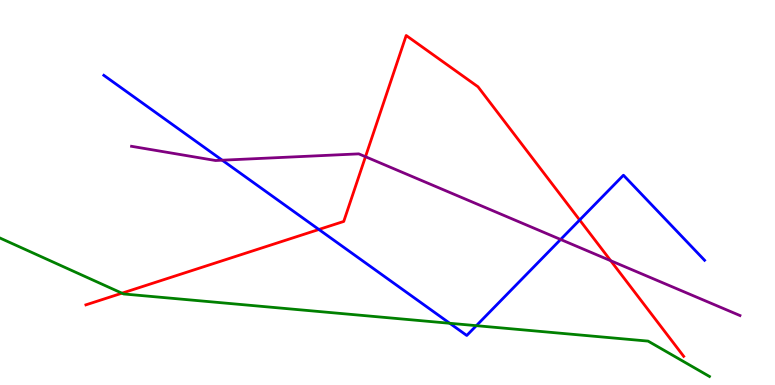[{'lines': ['blue', 'red'], 'intersections': [{'x': 4.11, 'y': 4.04}, {'x': 7.48, 'y': 4.29}]}, {'lines': ['green', 'red'], 'intersections': [{'x': 1.57, 'y': 2.38}]}, {'lines': ['purple', 'red'], 'intersections': [{'x': 4.72, 'y': 5.93}, {'x': 7.88, 'y': 3.23}]}, {'lines': ['blue', 'green'], 'intersections': [{'x': 5.8, 'y': 1.6}, {'x': 6.15, 'y': 1.54}]}, {'lines': ['blue', 'purple'], 'intersections': [{'x': 2.87, 'y': 5.84}, {'x': 7.23, 'y': 3.78}]}, {'lines': ['green', 'purple'], 'intersections': []}]